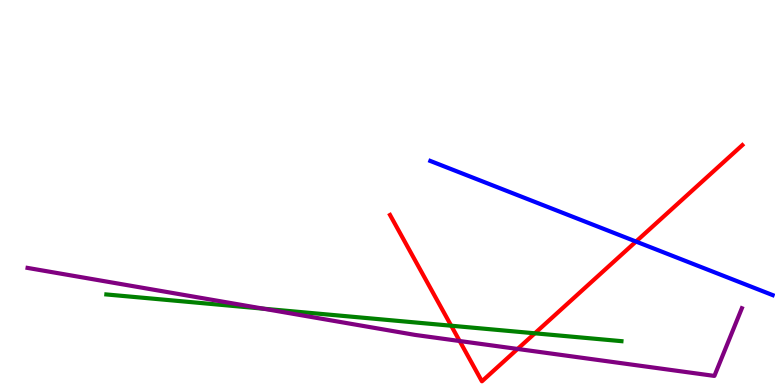[{'lines': ['blue', 'red'], 'intersections': [{'x': 8.21, 'y': 3.73}]}, {'lines': ['green', 'red'], 'intersections': [{'x': 5.82, 'y': 1.54}, {'x': 6.9, 'y': 1.34}]}, {'lines': ['purple', 'red'], 'intersections': [{'x': 5.93, 'y': 1.14}, {'x': 6.68, 'y': 0.936}]}, {'lines': ['blue', 'green'], 'intersections': []}, {'lines': ['blue', 'purple'], 'intersections': []}, {'lines': ['green', 'purple'], 'intersections': [{'x': 3.4, 'y': 1.98}]}]